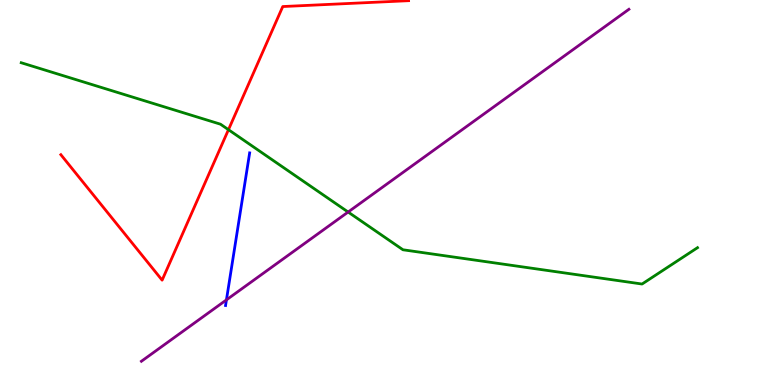[{'lines': ['blue', 'red'], 'intersections': []}, {'lines': ['green', 'red'], 'intersections': [{'x': 2.95, 'y': 6.63}]}, {'lines': ['purple', 'red'], 'intersections': []}, {'lines': ['blue', 'green'], 'intersections': []}, {'lines': ['blue', 'purple'], 'intersections': [{'x': 2.92, 'y': 2.21}]}, {'lines': ['green', 'purple'], 'intersections': [{'x': 4.49, 'y': 4.49}]}]